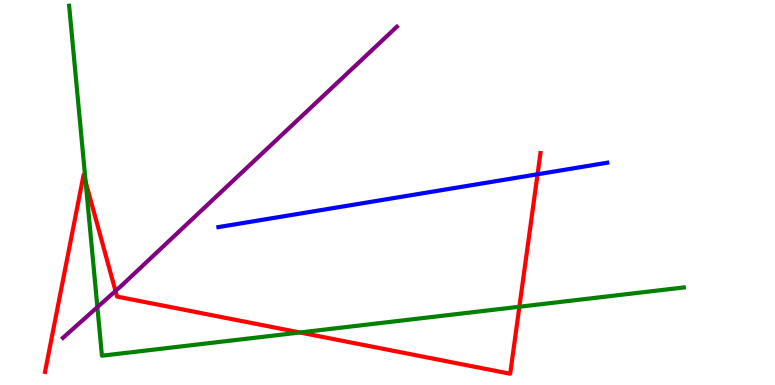[{'lines': ['blue', 'red'], 'intersections': [{'x': 6.94, 'y': 5.47}]}, {'lines': ['green', 'red'], 'intersections': [{'x': 1.11, 'y': 5.28}, {'x': 3.87, 'y': 1.36}, {'x': 6.7, 'y': 2.03}]}, {'lines': ['purple', 'red'], 'intersections': [{'x': 1.49, 'y': 2.44}]}, {'lines': ['blue', 'green'], 'intersections': []}, {'lines': ['blue', 'purple'], 'intersections': []}, {'lines': ['green', 'purple'], 'intersections': [{'x': 1.26, 'y': 2.02}]}]